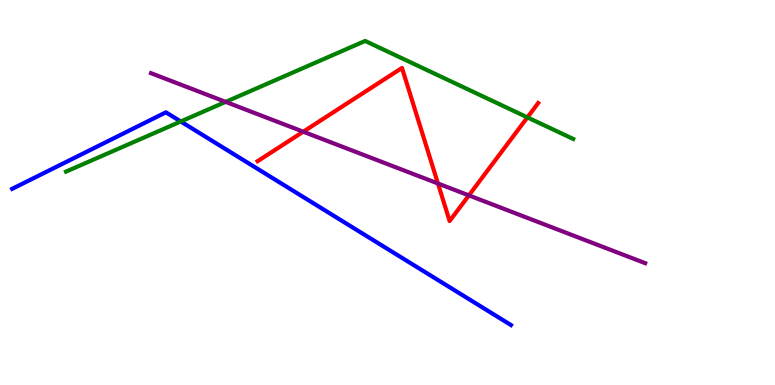[{'lines': ['blue', 'red'], 'intersections': []}, {'lines': ['green', 'red'], 'intersections': [{'x': 6.81, 'y': 6.95}]}, {'lines': ['purple', 'red'], 'intersections': [{'x': 3.91, 'y': 6.58}, {'x': 5.65, 'y': 5.23}, {'x': 6.05, 'y': 4.93}]}, {'lines': ['blue', 'green'], 'intersections': [{'x': 2.33, 'y': 6.84}]}, {'lines': ['blue', 'purple'], 'intersections': []}, {'lines': ['green', 'purple'], 'intersections': [{'x': 2.91, 'y': 7.35}]}]